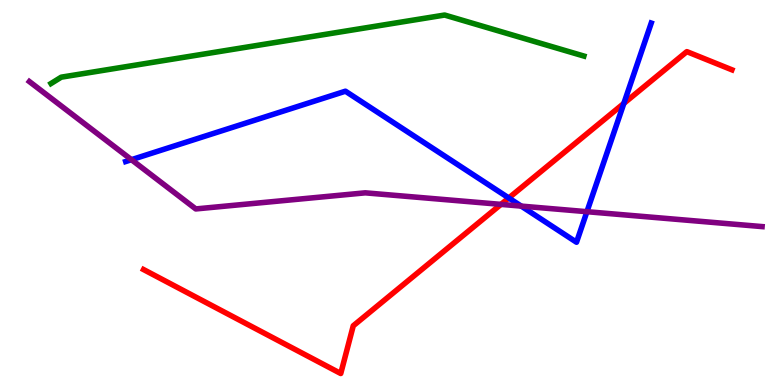[{'lines': ['blue', 'red'], 'intersections': [{'x': 6.56, 'y': 4.86}, {'x': 8.05, 'y': 7.31}]}, {'lines': ['green', 'red'], 'intersections': []}, {'lines': ['purple', 'red'], 'intersections': [{'x': 6.46, 'y': 4.69}]}, {'lines': ['blue', 'green'], 'intersections': []}, {'lines': ['blue', 'purple'], 'intersections': [{'x': 1.7, 'y': 5.85}, {'x': 6.73, 'y': 4.65}, {'x': 7.57, 'y': 4.5}]}, {'lines': ['green', 'purple'], 'intersections': []}]